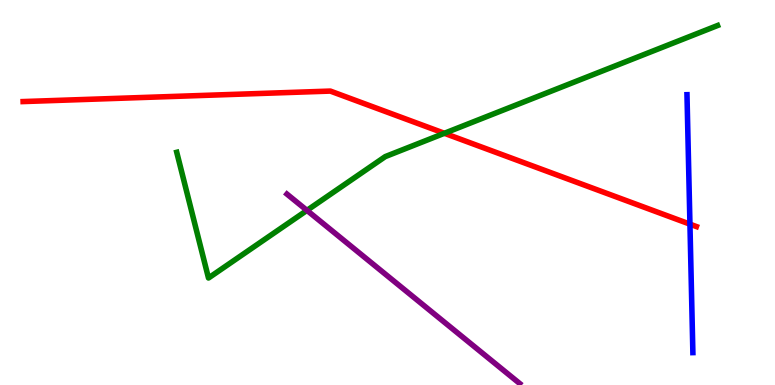[{'lines': ['blue', 'red'], 'intersections': [{'x': 8.9, 'y': 4.18}]}, {'lines': ['green', 'red'], 'intersections': [{'x': 5.73, 'y': 6.54}]}, {'lines': ['purple', 'red'], 'intersections': []}, {'lines': ['blue', 'green'], 'intersections': []}, {'lines': ['blue', 'purple'], 'intersections': []}, {'lines': ['green', 'purple'], 'intersections': [{'x': 3.96, 'y': 4.54}]}]